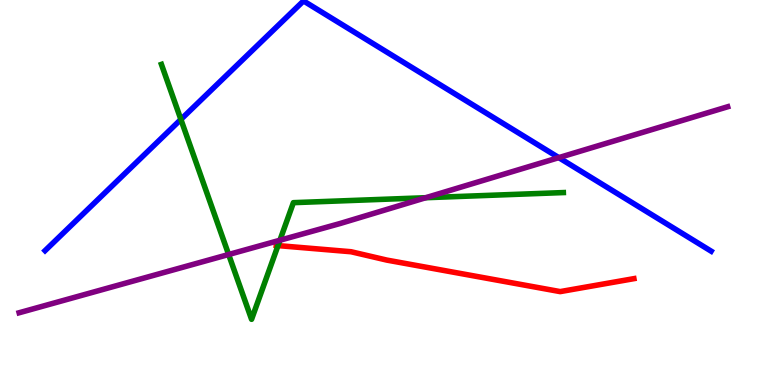[{'lines': ['blue', 'red'], 'intersections': []}, {'lines': ['green', 'red'], 'intersections': [{'x': 3.59, 'y': 3.62}]}, {'lines': ['purple', 'red'], 'intersections': []}, {'lines': ['blue', 'green'], 'intersections': [{'x': 2.33, 'y': 6.9}]}, {'lines': ['blue', 'purple'], 'intersections': [{'x': 7.21, 'y': 5.91}]}, {'lines': ['green', 'purple'], 'intersections': [{'x': 2.95, 'y': 3.39}, {'x': 3.61, 'y': 3.76}, {'x': 5.49, 'y': 4.86}]}]